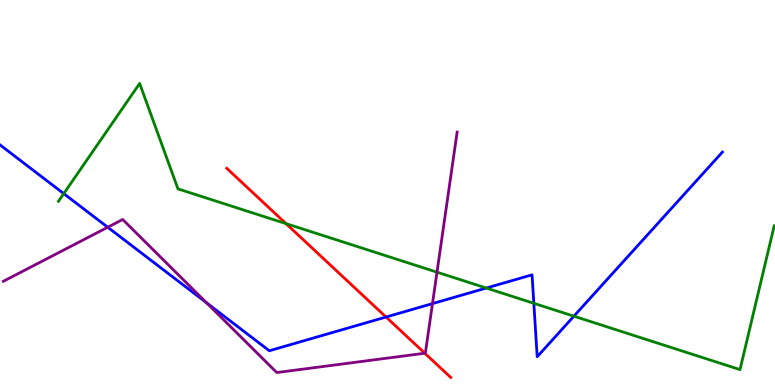[{'lines': ['blue', 'red'], 'intersections': [{'x': 4.98, 'y': 1.77}]}, {'lines': ['green', 'red'], 'intersections': [{'x': 3.69, 'y': 4.19}]}, {'lines': ['purple', 'red'], 'intersections': [{'x': 5.48, 'y': 0.825}]}, {'lines': ['blue', 'green'], 'intersections': [{'x': 0.823, 'y': 4.97}, {'x': 6.28, 'y': 2.52}, {'x': 6.89, 'y': 2.12}, {'x': 7.41, 'y': 1.79}]}, {'lines': ['blue', 'purple'], 'intersections': [{'x': 1.39, 'y': 4.1}, {'x': 2.66, 'y': 2.14}, {'x': 5.58, 'y': 2.11}]}, {'lines': ['green', 'purple'], 'intersections': [{'x': 5.64, 'y': 2.93}]}]